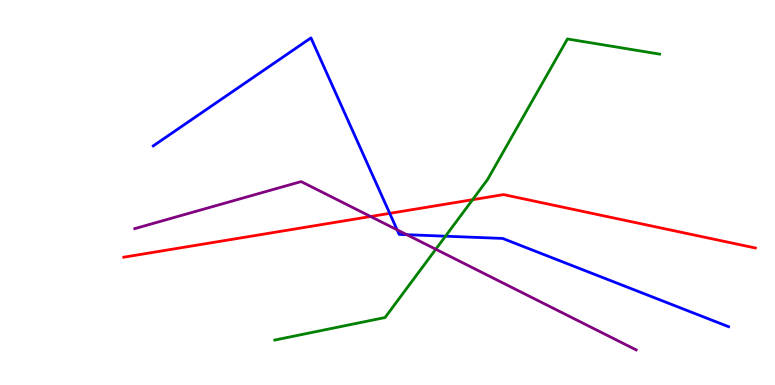[{'lines': ['blue', 'red'], 'intersections': [{'x': 5.03, 'y': 4.46}]}, {'lines': ['green', 'red'], 'intersections': [{'x': 6.1, 'y': 4.81}]}, {'lines': ['purple', 'red'], 'intersections': [{'x': 4.78, 'y': 4.38}]}, {'lines': ['blue', 'green'], 'intersections': [{'x': 5.75, 'y': 3.86}]}, {'lines': ['blue', 'purple'], 'intersections': [{'x': 5.12, 'y': 4.03}, {'x': 5.25, 'y': 3.9}]}, {'lines': ['green', 'purple'], 'intersections': [{'x': 5.62, 'y': 3.53}]}]